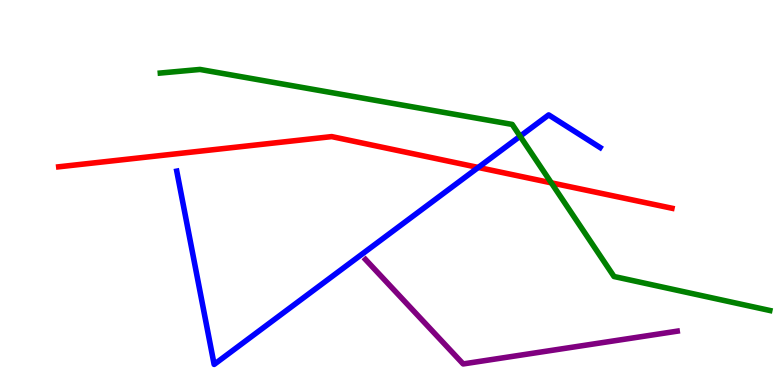[{'lines': ['blue', 'red'], 'intersections': [{'x': 6.17, 'y': 5.65}]}, {'lines': ['green', 'red'], 'intersections': [{'x': 7.11, 'y': 5.25}]}, {'lines': ['purple', 'red'], 'intersections': []}, {'lines': ['blue', 'green'], 'intersections': [{'x': 6.71, 'y': 6.46}]}, {'lines': ['blue', 'purple'], 'intersections': []}, {'lines': ['green', 'purple'], 'intersections': []}]